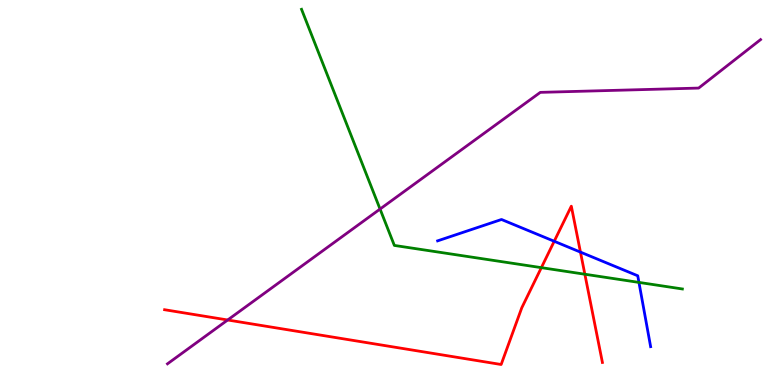[{'lines': ['blue', 'red'], 'intersections': [{'x': 7.15, 'y': 3.73}, {'x': 7.49, 'y': 3.45}]}, {'lines': ['green', 'red'], 'intersections': [{'x': 6.99, 'y': 3.05}, {'x': 7.55, 'y': 2.88}]}, {'lines': ['purple', 'red'], 'intersections': [{'x': 2.94, 'y': 1.69}]}, {'lines': ['blue', 'green'], 'intersections': [{'x': 8.24, 'y': 2.66}]}, {'lines': ['blue', 'purple'], 'intersections': []}, {'lines': ['green', 'purple'], 'intersections': [{'x': 4.9, 'y': 4.57}]}]